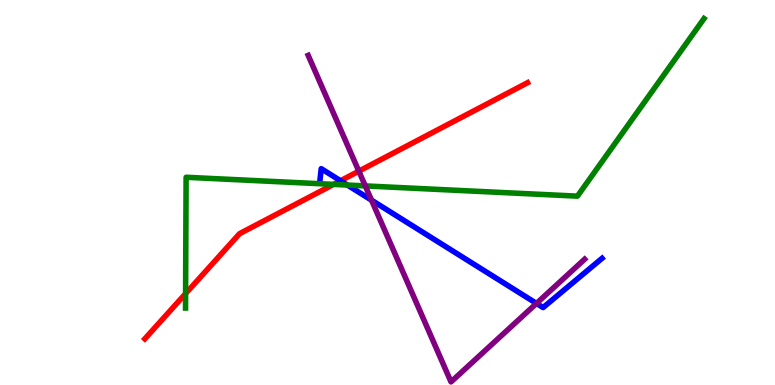[{'lines': ['blue', 'red'], 'intersections': [{'x': 4.39, 'y': 5.3}]}, {'lines': ['green', 'red'], 'intersections': [{'x': 2.39, 'y': 2.37}, {'x': 4.3, 'y': 5.21}]}, {'lines': ['purple', 'red'], 'intersections': [{'x': 4.63, 'y': 5.55}]}, {'lines': ['blue', 'green'], 'intersections': [{'x': 4.48, 'y': 5.19}]}, {'lines': ['blue', 'purple'], 'intersections': [{'x': 4.79, 'y': 4.8}, {'x': 6.92, 'y': 2.12}]}, {'lines': ['green', 'purple'], 'intersections': [{'x': 4.71, 'y': 5.17}]}]